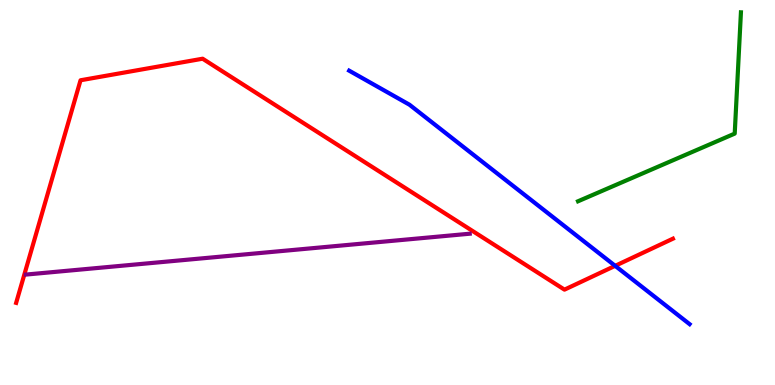[{'lines': ['blue', 'red'], 'intersections': [{'x': 7.94, 'y': 3.1}]}, {'lines': ['green', 'red'], 'intersections': []}, {'lines': ['purple', 'red'], 'intersections': []}, {'lines': ['blue', 'green'], 'intersections': []}, {'lines': ['blue', 'purple'], 'intersections': []}, {'lines': ['green', 'purple'], 'intersections': []}]